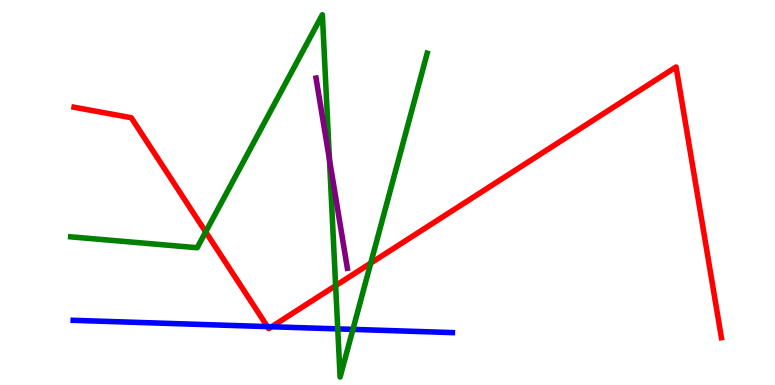[{'lines': ['blue', 'red'], 'intersections': [{'x': 3.45, 'y': 1.52}, {'x': 3.5, 'y': 1.51}]}, {'lines': ['green', 'red'], 'intersections': [{'x': 2.65, 'y': 3.98}, {'x': 4.33, 'y': 2.58}, {'x': 4.78, 'y': 3.17}]}, {'lines': ['purple', 'red'], 'intersections': []}, {'lines': ['blue', 'green'], 'intersections': [{'x': 4.36, 'y': 1.46}, {'x': 4.55, 'y': 1.44}]}, {'lines': ['blue', 'purple'], 'intersections': []}, {'lines': ['green', 'purple'], 'intersections': [{'x': 4.25, 'y': 5.86}]}]